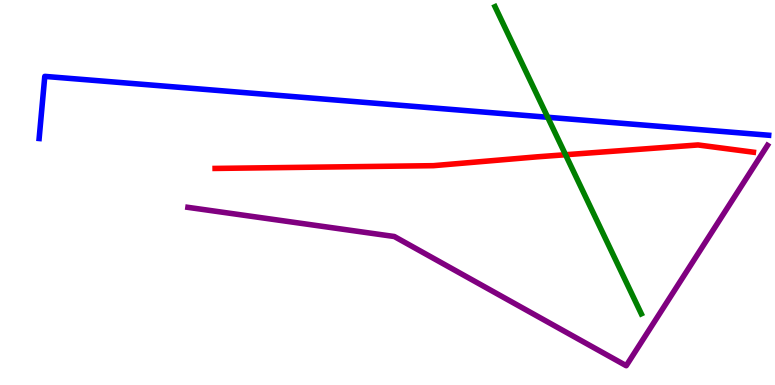[{'lines': ['blue', 'red'], 'intersections': []}, {'lines': ['green', 'red'], 'intersections': [{'x': 7.3, 'y': 5.98}]}, {'lines': ['purple', 'red'], 'intersections': []}, {'lines': ['blue', 'green'], 'intersections': [{'x': 7.07, 'y': 6.95}]}, {'lines': ['blue', 'purple'], 'intersections': []}, {'lines': ['green', 'purple'], 'intersections': []}]